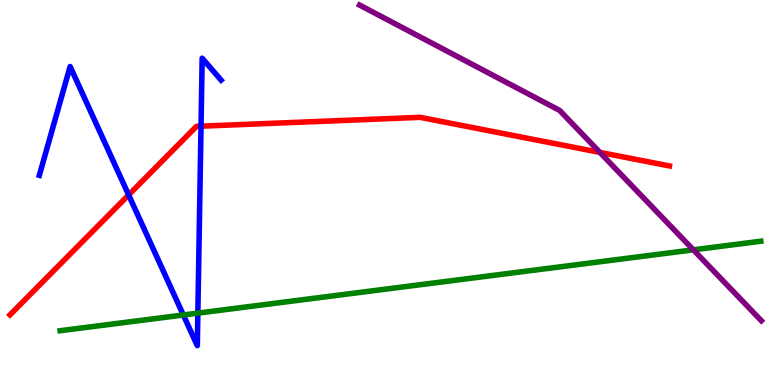[{'lines': ['blue', 'red'], 'intersections': [{'x': 1.66, 'y': 4.94}, {'x': 2.59, 'y': 6.72}]}, {'lines': ['green', 'red'], 'intersections': []}, {'lines': ['purple', 'red'], 'intersections': [{'x': 7.74, 'y': 6.04}]}, {'lines': ['blue', 'green'], 'intersections': [{'x': 2.37, 'y': 1.82}, {'x': 2.55, 'y': 1.87}]}, {'lines': ['blue', 'purple'], 'intersections': []}, {'lines': ['green', 'purple'], 'intersections': [{'x': 8.95, 'y': 3.51}]}]